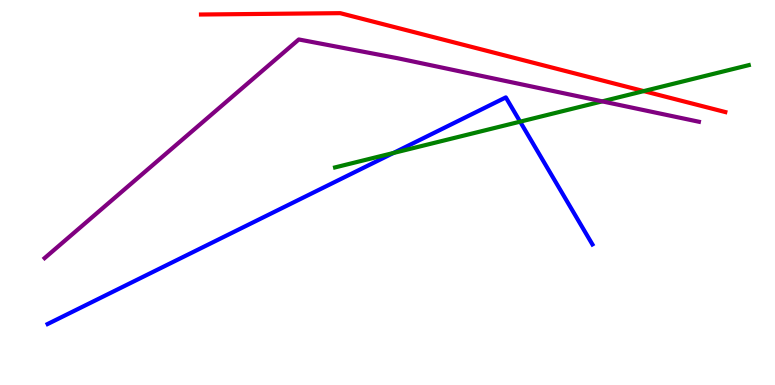[{'lines': ['blue', 'red'], 'intersections': []}, {'lines': ['green', 'red'], 'intersections': [{'x': 8.31, 'y': 7.63}]}, {'lines': ['purple', 'red'], 'intersections': []}, {'lines': ['blue', 'green'], 'intersections': [{'x': 5.08, 'y': 6.03}, {'x': 6.71, 'y': 6.84}]}, {'lines': ['blue', 'purple'], 'intersections': []}, {'lines': ['green', 'purple'], 'intersections': [{'x': 7.77, 'y': 7.37}]}]